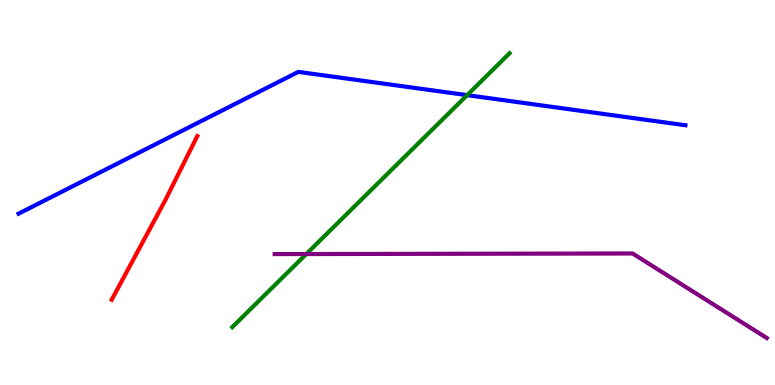[{'lines': ['blue', 'red'], 'intersections': []}, {'lines': ['green', 'red'], 'intersections': []}, {'lines': ['purple', 'red'], 'intersections': []}, {'lines': ['blue', 'green'], 'intersections': [{'x': 6.03, 'y': 7.53}]}, {'lines': ['blue', 'purple'], 'intersections': []}, {'lines': ['green', 'purple'], 'intersections': [{'x': 3.95, 'y': 3.4}]}]